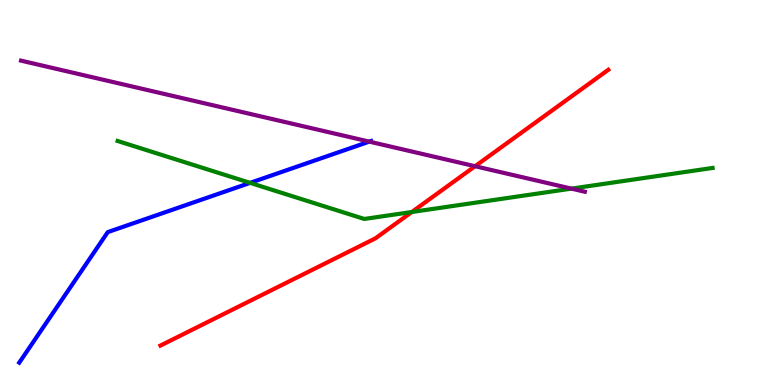[{'lines': ['blue', 'red'], 'intersections': []}, {'lines': ['green', 'red'], 'intersections': [{'x': 5.31, 'y': 4.49}]}, {'lines': ['purple', 'red'], 'intersections': [{'x': 6.13, 'y': 5.68}]}, {'lines': ['blue', 'green'], 'intersections': [{'x': 3.23, 'y': 5.25}]}, {'lines': ['blue', 'purple'], 'intersections': [{'x': 4.76, 'y': 6.32}]}, {'lines': ['green', 'purple'], 'intersections': [{'x': 7.37, 'y': 5.1}]}]